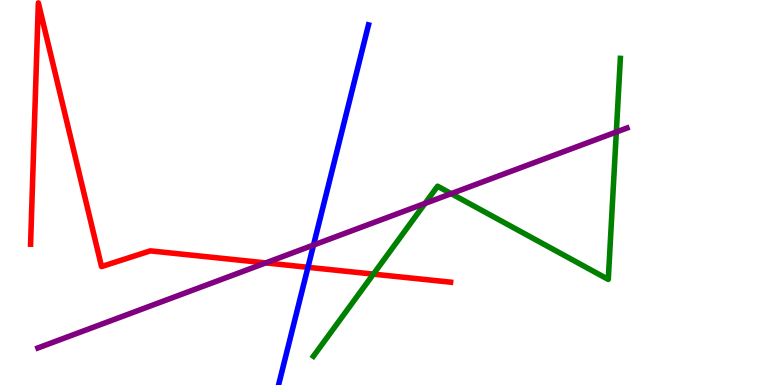[{'lines': ['blue', 'red'], 'intersections': [{'x': 3.97, 'y': 3.06}]}, {'lines': ['green', 'red'], 'intersections': [{'x': 4.82, 'y': 2.88}]}, {'lines': ['purple', 'red'], 'intersections': [{'x': 3.43, 'y': 3.17}]}, {'lines': ['blue', 'green'], 'intersections': []}, {'lines': ['blue', 'purple'], 'intersections': [{'x': 4.05, 'y': 3.63}]}, {'lines': ['green', 'purple'], 'intersections': [{'x': 5.48, 'y': 4.72}, {'x': 5.82, 'y': 4.97}, {'x': 7.95, 'y': 6.57}]}]